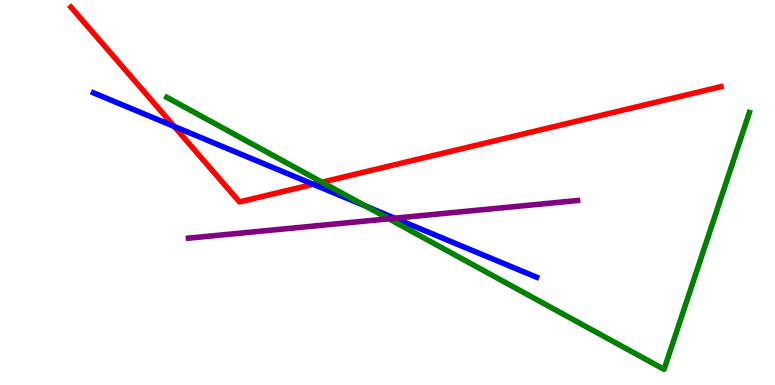[{'lines': ['blue', 'red'], 'intersections': [{'x': 2.25, 'y': 6.72}, {'x': 4.04, 'y': 5.21}]}, {'lines': ['green', 'red'], 'intersections': [{'x': 4.15, 'y': 5.27}]}, {'lines': ['purple', 'red'], 'intersections': []}, {'lines': ['blue', 'green'], 'intersections': [{'x': 4.72, 'y': 4.65}]}, {'lines': ['blue', 'purple'], 'intersections': [{'x': 5.09, 'y': 4.33}]}, {'lines': ['green', 'purple'], 'intersections': [{'x': 5.02, 'y': 4.32}]}]